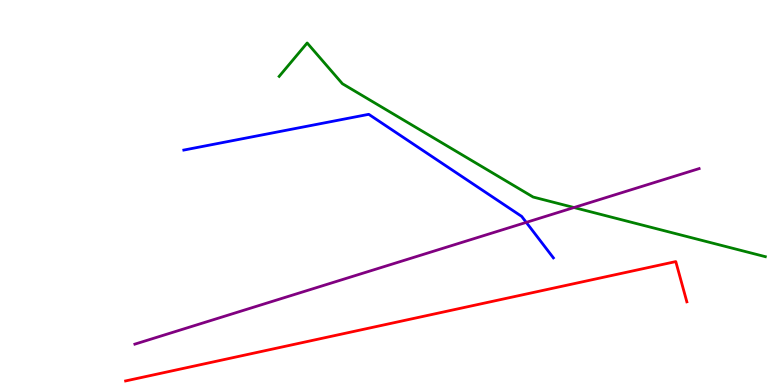[{'lines': ['blue', 'red'], 'intersections': []}, {'lines': ['green', 'red'], 'intersections': []}, {'lines': ['purple', 'red'], 'intersections': []}, {'lines': ['blue', 'green'], 'intersections': []}, {'lines': ['blue', 'purple'], 'intersections': [{'x': 6.79, 'y': 4.22}]}, {'lines': ['green', 'purple'], 'intersections': [{'x': 7.41, 'y': 4.61}]}]